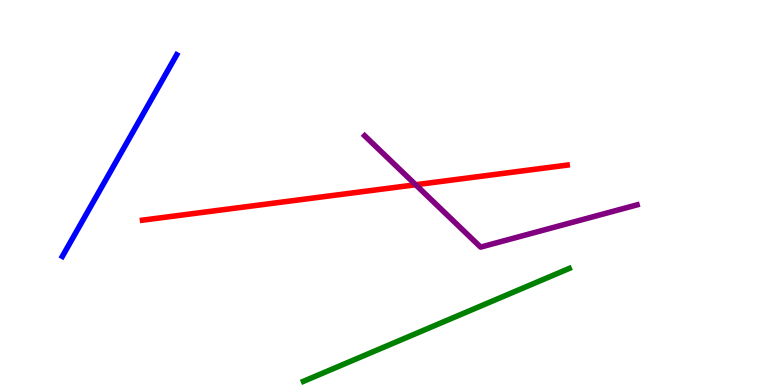[{'lines': ['blue', 'red'], 'intersections': []}, {'lines': ['green', 'red'], 'intersections': []}, {'lines': ['purple', 'red'], 'intersections': [{'x': 5.36, 'y': 5.2}]}, {'lines': ['blue', 'green'], 'intersections': []}, {'lines': ['blue', 'purple'], 'intersections': []}, {'lines': ['green', 'purple'], 'intersections': []}]